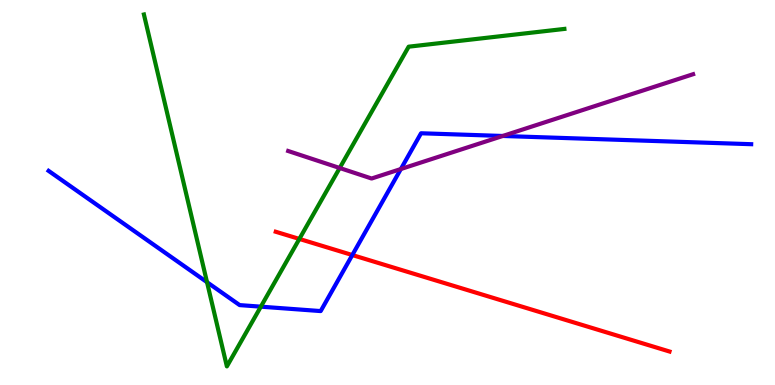[{'lines': ['blue', 'red'], 'intersections': [{'x': 4.55, 'y': 3.38}]}, {'lines': ['green', 'red'], 'intersections': [{'x': 3.86, 'y': 3.79}]}, {'lines': ['purple', 'red'], 'intersections': []}, {'lines': ['blue', 'green'], 'intersections': [{'x': 2.67, 'y': 2.67}, {'x': 3.37, 'y': 2.03}]}, {'lines': ['blue', 'purple'], 'intersections': [{'x': 5.17, 'y': 5.61}, {'x': 6.49, 'y': 6.47}]}, {'lines': ['green', 'purple'], 'intersections': [{'x': 4.38, 'y': 5.64}]}]